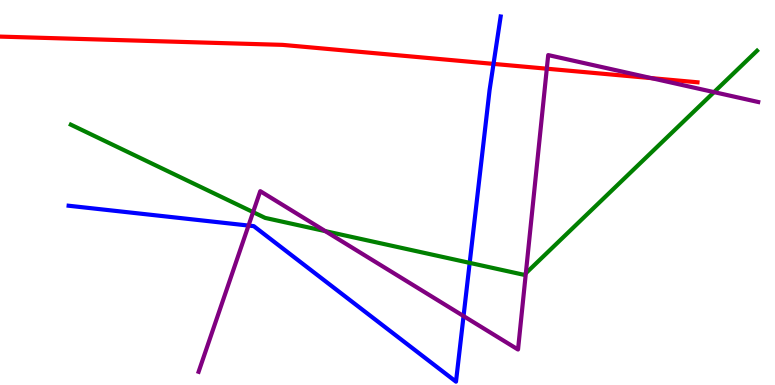[{'lines': ['blue', 'red'], 'intersections': [{'x': 6.37, 'y': 8.34}]}, {'lines': ['green', 'red'], 'intersections': []}, {'lines': ['purple', 'red'], 'intersections': [{'x': 7.06, 'y': 8.22}, {'x': 8.41, 'y': 7.97}]}, {'lines': ['blue', 'green'], 'intersections': [{'x': 6.06, 'y': 3.17}]}, {'lines': ['blue', 'purple'], 'intersections': [{'x': 3.21, 'y': 4.14}, {'x': 5.98, 'y': 1.79}]}, {'lines': ['green', 'purple'], 'intersections': [{'x': 3.27, 'y': 4.49}, {'x': 4.2, 'y': 4.0}, {'x': 6.79, 'y': 2.9}, {'x': 9.21, 'y': 7.61}]}]